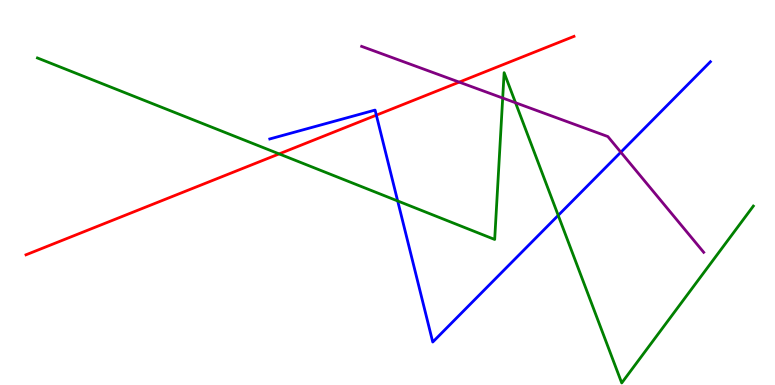[{'lines': ['blue', 'red'], 'intersections': [{'x': 4.86, 'y': 7.01}]}, {'lines': ['green', 'red'], 'intersections': [{'x': 3.6, 'y': 6.0}]}, {'lines': ['purple', 'red'], 'intersections': [{'x': 5.93, 'y': 7.87}]}, {'lines': ['blue', 'green'], 'intersections': [{'x': 5.13, 'y': 4.78}, {'x': 7.2, 'y': 4.41}]}, {'lines': ['blue', 'purple'], 'intersections': [{'x': 8.01, 'y': 6.05}]}, {'lines': ['green', 'purple'], 'intersections': [{'x': 6.49, 'y': 7.45}, {'x': 6.65, 'y': 7.33}]}]